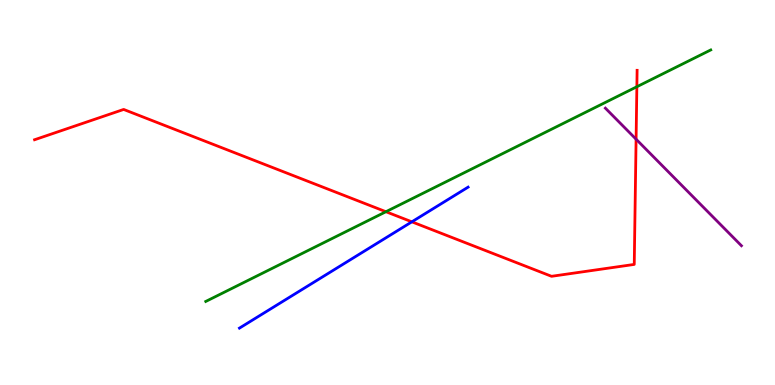[{'lines': ['blue', 'red'], 'intersections': [{'x': 5.31, 'y': 4.24}]}, {'lines': ['green', 'red'], 'intersections': [{'x': 4.98, 'y': 4.5}, {'x': 8.22, 'y': 7.75}]}, {'lines': ['purple', 'red'], 'intersections': [{'x': 8.21, 'y': 6.38}]}, {'lines': ['blue', 'green'], 'intersections': []}, {'lines': ['blue', 'purple'], 'intersections': []}, {'lines': ['green', 'purple'], 'intersections': []}]